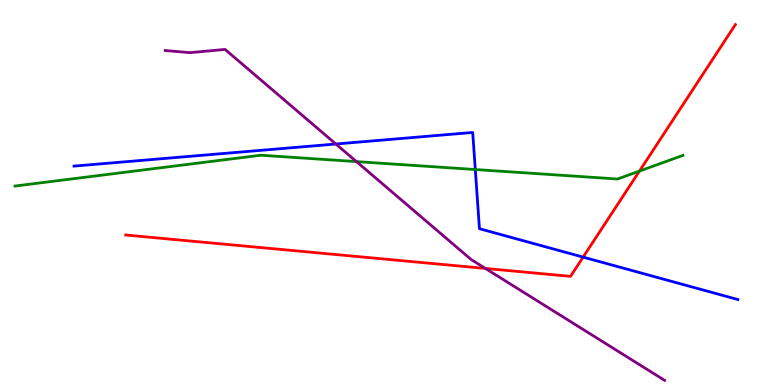[{'lines': ['blue', 'red'], 'intersections': [{'x': 7.52, 'y': 3.32}]}, {'lines': ['green', 'red'], 'intersections': [{'x': 8.25, 'y': 5.56}]}, {'lines': ['purple', 'red'], 'intersections': [{'x': 6.26, 'y': 3.03}]}, {'lines': ['blue', 'green'], 'intersections': [{'x': 6.13, 'y': 5.6}]}, {'lines': ['blue', 'purple'], 'intersections': [{'x': 4.33, 'y': 6.26}]}, {'lines': ['green', 'purple'], 'intersections': [{'x': 4.6, 'y': 5.8}]}]